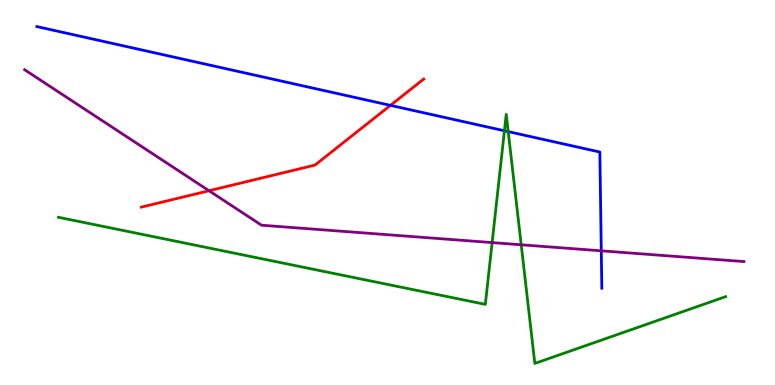[{'lines': ['blue', 'red'], 'intersections': [{'x': 5.04, 'y': 7.26}]}, {'lines': ['green', 'red'], 'intersections': []}, {'lines': ['purple', 'red'], 'intersections': [{'x': 2.7, 'y': 5.05}]}, {'lines': ['blue', 'green'], 'intersections': [{'x': 6.51, 'y': 6.6}, {'x': 6.56, 'y': 6.58}]}, {'lines': ['blue', 'purple'], 'intersections': [{'x': 7.76, 'y': 3.49}]}, {'lines': ['green', 'purple'], 'intersections': [{'x': 6.35, 'y': 3.7}, {'x': 6.73, 'y': 3.64}]}]